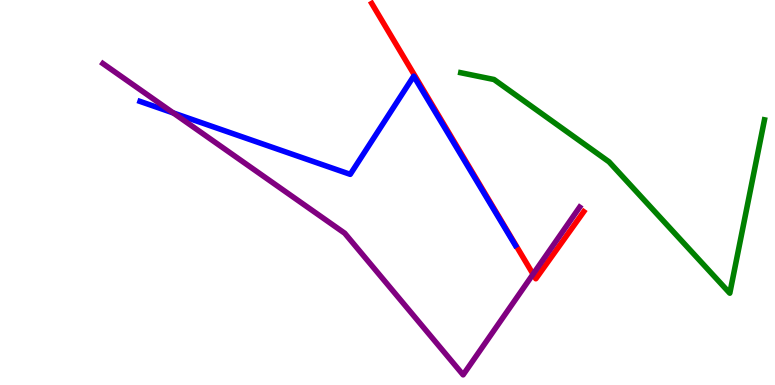[{'lines': ['blue', 'red'], 'intersections': []}, {'lines': ['green', 'red'], 'intersections': []}, {'lines': ['purple', 'red'], 'intersections': [{'x': 6.88, 'y': 2.88}]}, {'lines': ['blue', 'green'], 'intersections': []}, {'lines': ['blue', 'purple'], 'intersections': [{'x': 2.24, 'y': 7.07}]}, {'lines': ['green', 'purple'], 'intersections': []}]